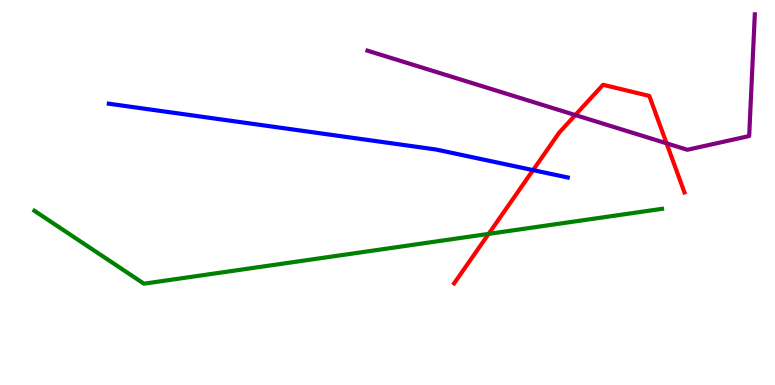[{'lines': ['blue', 'red'], 'intersections': [{'x': 6.88, 'y': 5.58}]}, {'lines': ['green', 'red'], 'intersections': [{'x': 6.3, 'y': 3.92}]}, {'lines': ['purple', 'red'], 'intersections': [{'x': 7.42, 'y': 7.01}, {'x': 8.6, 'y': 6.28}]}, {'lines': ['blue', 'green'], 'intersections': []}, {'lines': ['blue', 'purple'], 'intersections': []}, {'lines': ['green', 'purple'], 'intersections': []}]